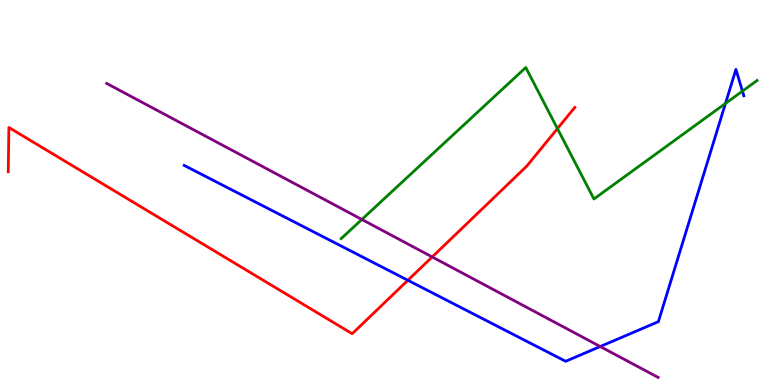[{'lines': ['blue', 'red'], 'intersections': [{'x': 5.26, 'y': 2.72}]}, {'lines': ['green', 'red'], 'intersections': [{'x': 7.19, 'y': 6.66}]}, {'lines': ['purple', 'red'], 'intersections': [{'x': 5.58, 'y': 3.33}]}, {'lines': ['blue', 'green'], 'intersections': [{'x': 9.36, 'y': 7.31}, {'x': 9.58, 'y': 7.63}]}, {'lines': ['blue', 'purple'], 'intersections': [{'x': 7.74, 'y': 0.999}]}, {'lines': ['green', 'purple'], 'intersections': [{'x': 4.67, 'y': 4.3}]}]